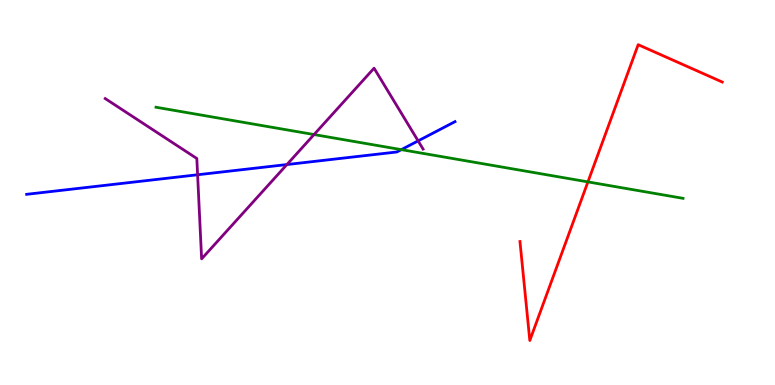[{'lines': ['blue', 'red'], 'intersections': []}, {'lines': ['green', 'red'], 'intersections': [{'x': 7.59, 'y': 5.28}]}, {'lines': ['purple', 'red'], 'intersections': []}, {'lines': ['blue', 'green'], 'intersections': [{'x': 5.18, 'y': 6.11}]}, {'lines': ['blue', 'purple'], 'intersections': [{'x': 2.55, 'y': 5.46}, {'x': 3.7, 'y': 5.73}, {'x': 5.4, 'y': 6.34}]}, {'lines': ['green', 'purple'], 'intersections': [{'x': 4.05, 'y': 6.51}]}]